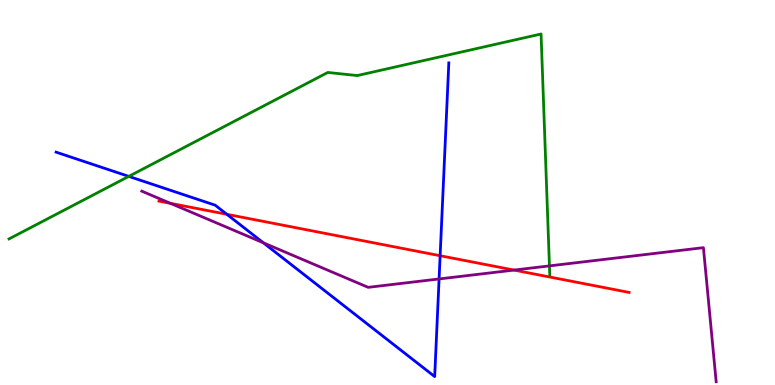[{'lines': ['blue', 'red'], 'intersections': [{'x': 2.93, 'y': 4.43}, {'x': 5.68, 'y': 3.36}]}, {'lines': ['green', 'red'], 'intersections': []}, {'lines': ['purple', 'red'], 'intersections': [{'x': 2.2, 'y': 4.72}, {'x': 6.63, 'y': 2.99}]}, {'lines': ['blue', 'green'], 'intersections': [{'x': 1.66, 'y': 5.42}]}, {'lines': ['blue', 'purple'], 'intersections': [{'x': 3.4, 'y': 3.69}, {'x': 5.67, 'y': 2.75}]}, {'lines': ['green', 'purple'], 'intersections': [{'x': 7.09, 'y': 3.09}]}]